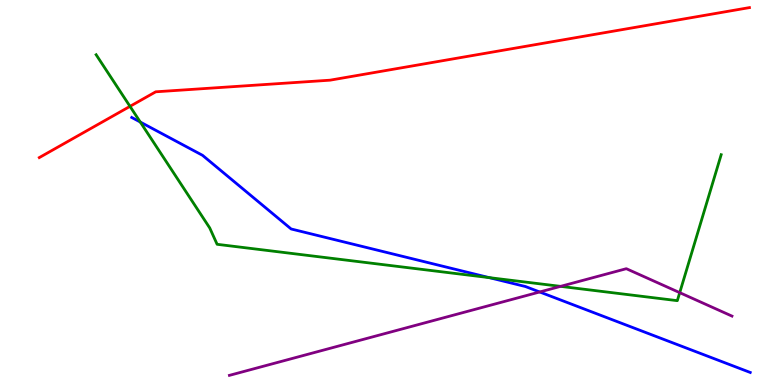[{'lines': ['blue', 'red'], 'intersections': []}, {'lines': ['green', 'red'], 'intersections': [{'x': 1.68, 'y': 7.24}]}, {'lines': ['purple', 'red'], 'intersections': []}, {'lines': ['blue', 'green'], 'intersections': [{'x': 1.81, 'y': 6.83}, {'x': 6.31, 'y': 2.79}]}, {'lines': ['blue', 'purple'], 'intersections': [{'x': 6.96, 'y': 2.42}]}, {'lines': ['green', 'purple'], 'intersections': [{'x': 7.23, 'y': 2.56}, {'x': 8.77, 'y': 2.4}]}]